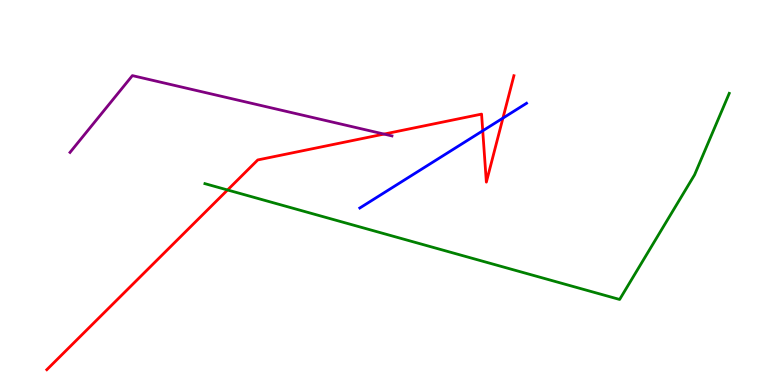[{'lines': ['blue', 'red'], 'intersections': [{'x': 6.23, 'y': 6.6}, {'x': 6.49, 'y': 6.93}]}, {'lines': ['green', 'red'], 'intersections': [{'x': 2.94, 'y': 5.07}]}, {'lines': ['purple', 'red'], 'intersections': [{'x': 4.96, 'y': 6.52}]}, {'lines': ['blue', 'green'], 'intersections': []}, {'lines': ['blue', 'purple'], 'intersections': []}, {'lines': ['green', 'purple'], 'intersections': []}]